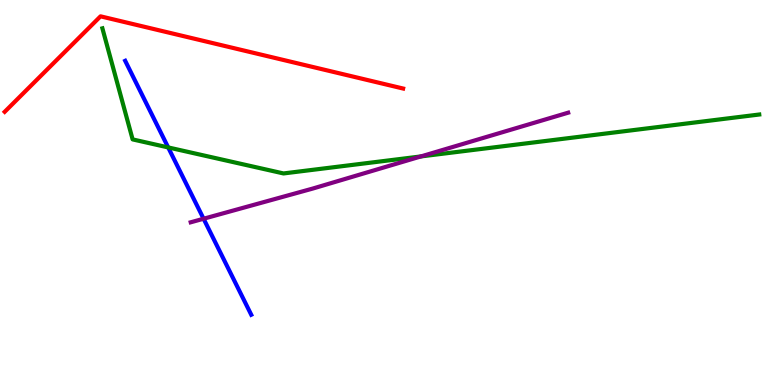[{'lines': ['blue', 'red'], 'intersections': []}, {'lines': ['green', 'red'], 'intersections': []}, {'lines': ['purple', 'red'], 'intersections': []}, {'lines': ['blue', 'green'], 'intersections': [{'x': 2.17, 'y': 6.17}]}, {'lines': ['blue', 'purple'], 'intersections': [{'x': 2.63, 'y': 4.32}]}, {'lines': ['green', 'purple'], 'intersections': [{'x': 5.43, 'y': 5.94}]}]